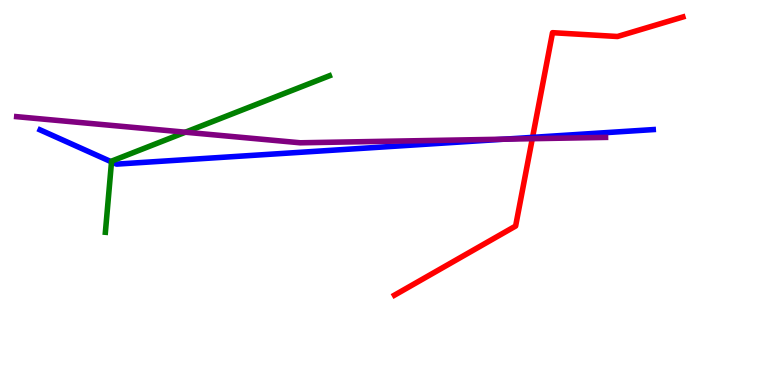[{'lines': ['blue', 'red'], 'intersections': [{'x': 6.87, 'y': 6.43}]}, {'lines': ['green', 'red'], 'intersections': []}, {'lines': ['purple', 'red'], 'intersections': [{'x': 6.87, 'y': 6.4}]}, {'lines': ['blue', 'green'], 'intersections': [{'x': 1.44, 'y': 5.8}]}, {'lines': ['blue', 'purple'], 'intersections': [{'x': 6.5, 'y': 6.38}]}, {'lines': ['green', 'purple'], 'intersections': [{'x': 2.39, 'y': 6.57}]}]